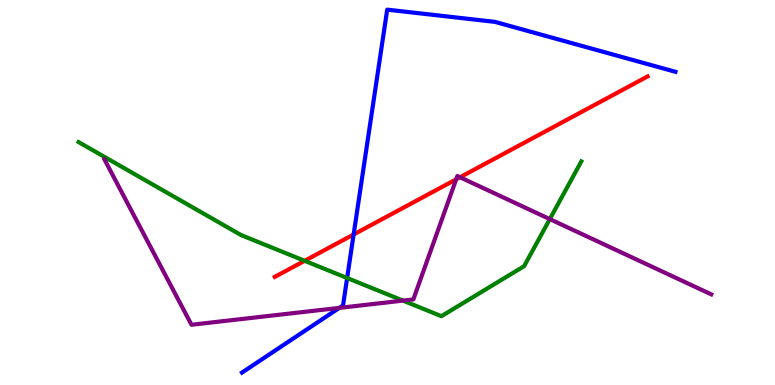[{'lines': ['blue', 'red'], 'intersections': [{'x': 4.56, 'y': 3.91}]}, {'lines': ['green', 'red'], 'intersections': [{'x': 3.93, 'y': 3.23}]}, {'lines': ['purple', 'red'], 'intersections': [{'x': 5.89, 'y': 5.34}, {'x': 5.94, 'y': 5.4}]}, {'lines': ['blue', 'green'], 'intersections': [{'x': 4.48, 'y': 2.78}]}, {'lines': ['blue', 'purple'], 'intersections': [{'x': 4.38, 'y': 2.0}]}, {'lines': ['green', 'purple'], 'intersections': [{'x': 5.2, 'y': 2.19}, {'x': 7.09, 'y': 4.31}]}]